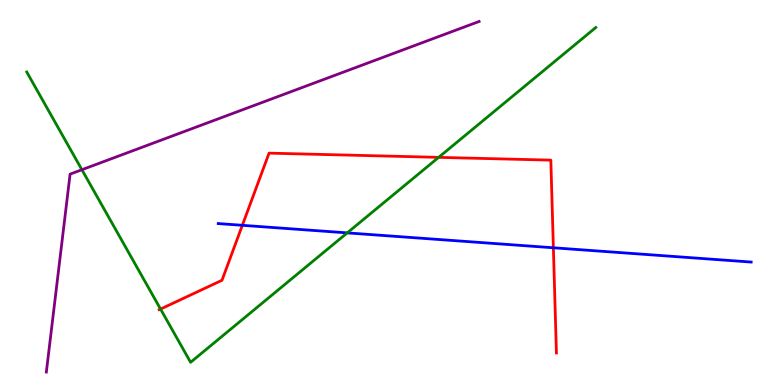[{'lines': ['blue', 'red'], 'intersections': [{'x': 3.13, 'y': 4.15}, {'x': 7.14, 'y': 3.56}]}, {'lines': ['green', 'red'], 'intersections': [{'x': 2.07, 'y': 1.97}, {'x': 5.66, 'y': 5.91}]}, {'lines': ['purple', 'red'], 'intersections': []}, {'lines': ['blue', 'green'], 'intersections': [{'x': 4.48, 'y': 3.95}]}, {'lines': ['blue', 'purple'], 'intersections': []}, {'lines': ['green', 'purple'], 'intersections': [{'x': 1.06, 'y': 5.59}]}]